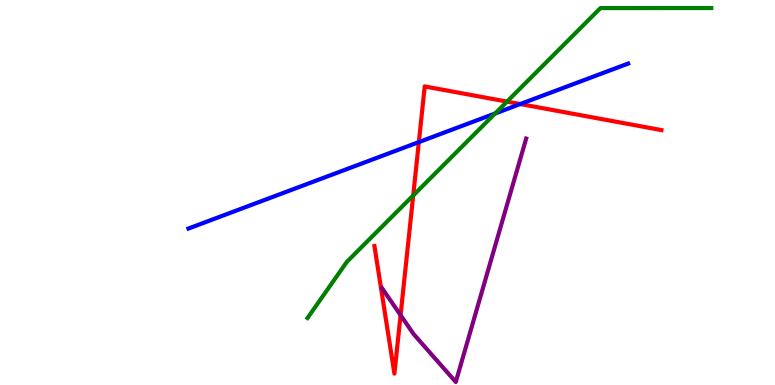[{'lines': ['blue', 'red'], 'intersections': [{'x': 5.4, 'y': 6.31}, {'x': 6.71, 'y': 7.3}]}, {'lines': ['green', 'red'], 'intersections': [{'x': 5.33, 'y': 4.92}, {'x': 6.54, 'y': 7.36}]}, {'lines': ['purple', 'red'], 'intersections': [{'x': 5.17, 'y': 1.81}]}, {'lines': ['blue', 'green'], 'intersections': [{'x': 6.39, 'y': 7.05}]}, {'lines': ['blue', 'purple'], 'intersections': []}, {'lines': ['green', 'purple'], 'intersections': []}]